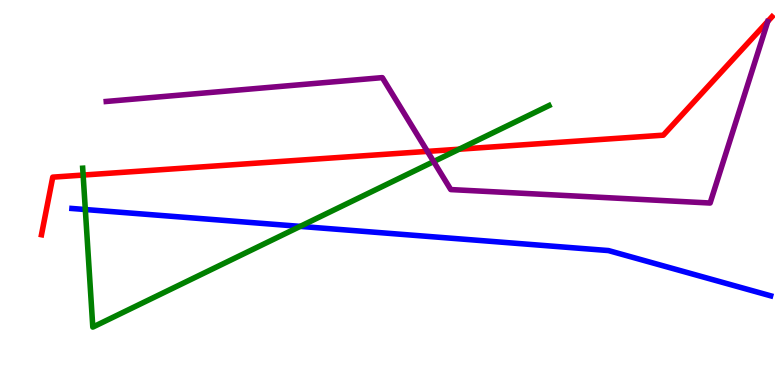[{'lines': ['blue', 'red'], 'intersections': []}, {'lines': ['green', 'red'], 'intersections': [{'x': 1.07, 'y': 5.45}, {'x': 5.92, 'y': 6.12}]}, {'lines': ['purple', 'red'], 'intersections': [{'x': 5.52, 'y': 6.07}]}, {'lines': ['blue', 'green'], 'intersections': [{'x': 1.1, 'y': 4.56}, {'x': 3.87, 'y': 4.12}]}, {'lines': ['blue', 'purple'], 'intersections': []}, {'lines': ['green', 'purple'], 'intersections': [{'x': 5.6, 'y': 5.8}]}]